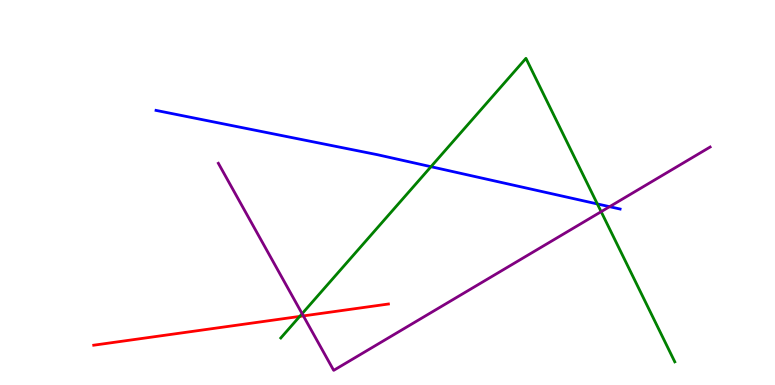[{'lines': ['blue', 'red'], 'intersections': []}, {'lines': ['green', 'red'], 'intersections': [{'x': 3.87, 'y': 1.78}]}, {'lines': ['purple', 'red'], 'intersections': [{'x': 3.91, 'y': 1.79}]}, {'lines': ['blue', 'green'], 'intersections': [{'x': 5.56, 'y': 5.67}, {'x': 7.71, 'y': 4.7}]}, {'lines': ['blue', 'purple'], 'intersections': [{'x': 7.87, 'y': 4.63}]}, {'lines': ['green', 'purple'], 'intersections': [{'x': 3.9, 'y': 1.85}, {'x': 7.76, 'y': 4.5}]}]